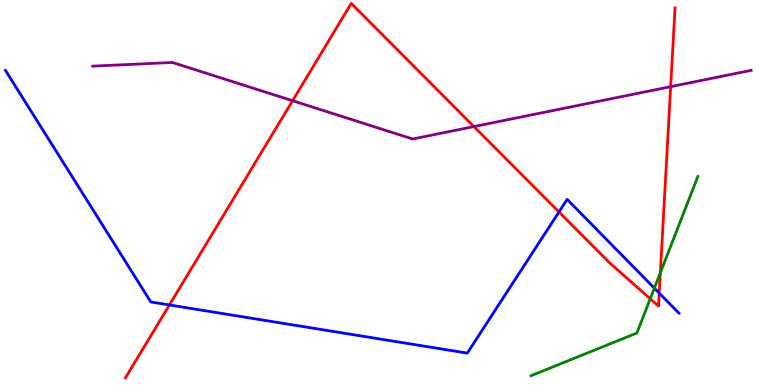[{'lines': ['blue', 'red'], 'intersections': [{'x': 2.19, 'y': 2.08}, {'x': 7.21, 'y': 4.49}, {'x': 8.51, 'y': 2.39}]}, {'lines': ['green', 'red'], 'intersections': [{'x': 8.39, 'y': 2.24}, {'x': 8.52, 'y': 2.91}]}, {'lines': ['purple', 'red'], 'intersections': [{'x': 3.78, 'y': 7.38}, {'x': 6.11, 'y': 6.71}, {'x': 8.65, 'y': 7.75}]}, {'lines': ['blue', 'green'], 'intersections': [{'x': 8.44, 'y': 2.52}]}, {'lines': ['blue', 'purple'], 'intersections': []}, {'lines': ['green', 'purple'], 'intersections': []}]